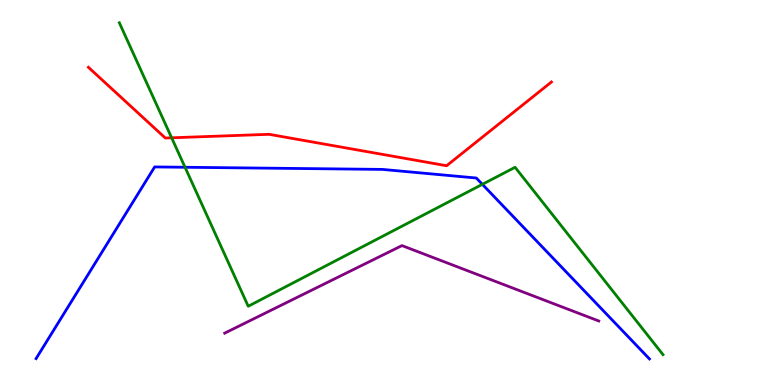[{'lines': ['blue', 'red'], 'intersections': []}, {'lines': ['green', 'red'], 'intersections': [{'x': 2.21, 'y': 6.42}]}, {'lines': ['purple', 'red'], 'intersections': []}, {'lines': ['blue', 'green'], 'intersections': [{'x': 2.39, 'y': 5.66}, {'x': 6.22, 'y': 5.21}]}, {'lines': ['blue', 'purple'], 'intersections': []}, {'lines': ['green', 'purple'], 'intersections': []}]